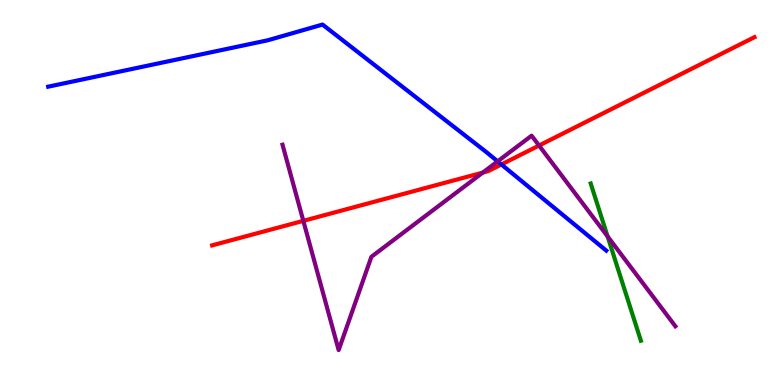[{'lines': ['blue', 'red'], 'intersections': [{'x': 6.47, 'y': 5.73}]}, {'lines': ['green', 'red'], 'intersections': []}, {'lines': ['purple', 'red'], 'intersections': [{'x': 3.91, 'y': 4.26}, {'x': 6.23, 'y': 5.52}, {'x': 6.96, 'y': 6.22}]}, {'lines': ['blue', 'green'], 'intersections': []}, {'lines': ['blue', 'purple'], 'intersections': [{'x': 6.42, 'y': 5.81}]}, {'lines': ['green', 'purple'], 'intersections': [{'x': 7.84, 'y': 3.86}]}]